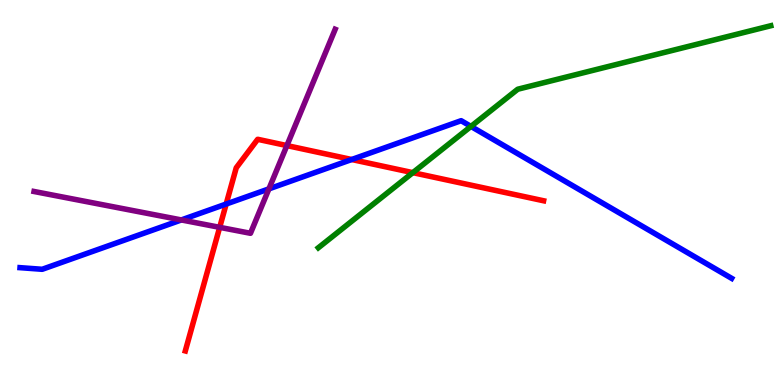[{'lines': ['blue', 'red'], 'intersections': [{'x': 2.92, 'y': 4.7}, {'x': 4.54, 'y': 5.86}]}, {'lines': ['green', 'red'], 'intersections': [{'x': 5.33, 'y': 5.52}]}, {'lines': ['purple', 'red'], 'intersections': [{'x': 2.83, 'y': 4.1}, {'x': 3.7, 'y': 6.22}]}, {'lines': ['blue', 'green'], 'intersections': [{'x': 6.08, 'y': 6.72}]}, {'lines': ['blue', 'purple'], 'intersections': [{'x': 2.34, 'y': 4.29}, {'x': 3.47, 'y': 5.09}]}, {'lines': ['green', 'purple'], 'intersections': []}]